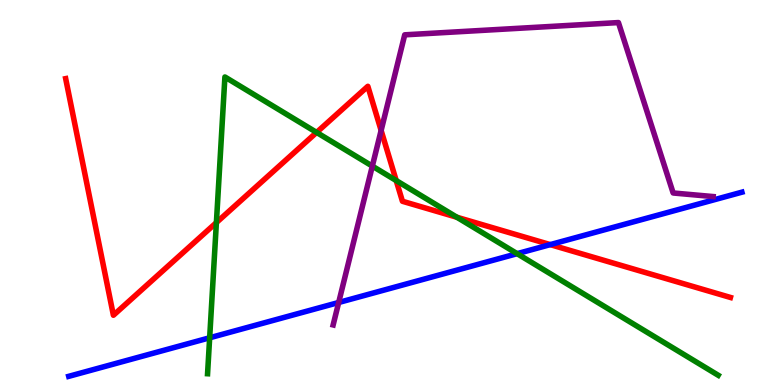[{'lines': ['blue', 'red'], 'intersections': [{'x': 7.1, 'y': 3.65}]}, {'lines': ['green', 'red'], 'intersections': [{'x': 2.79, 'y': 4.22}, {'x': 4.09, 'y': 6.56}, {'x': 5.11, 'y': 5.31}, {'x': 5.9, 'y': 4.36}]}, {'lines': ['purple', 'red'], 'intersections': [{'x': 4.92, 'y': 6.61}]}, {'lines': ['blue', 'green'], 'intersections': [{'x': 2.71, 'y': 1.23}, {'x': 6.67, 'y': 3.41}]}, {'lines': ['blue', 'purple'], 'intersections': [{'x': 4.37, 'y': 2.14}]}, {'lines': ['green', 'purple'], 'intersections': [{'x': 4.8, 'y': 5.69}]}]